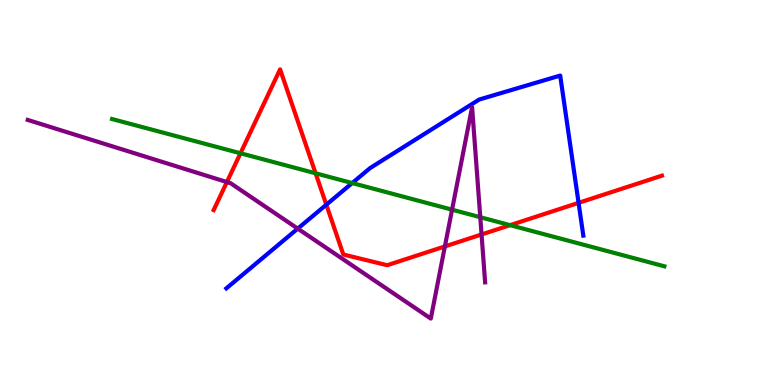[{'lines': ['blue', 'red'], 'intersections': [{'x': 4.21, 'y': 4.68}, {'x': 7.47, 'y': 4.73}]}, {'lines': ['green', 'red'], 'intersections': [{'x': 3.1, 'y': 6.02}, {'x': 4.07, 'y': 5.5}, {'x': 6.58, 'y': 4.15}]}, {'lines': ['purple', 'red'], 'intersections': [{'x': 2.93, 'y': 5.27}, {'x': 5.74, 'y': 3.6}, {'x': 6.21, 'y': 3.91}]}, {'lines': ['blue', 'green'], 'intersections': [{'x': 4.54, 'y': 5.25}]}, {'lines': ['blue', 'purple'], 'intersections': [{'x': 3.84, 'y': 4.06}]}, {'lines': ['green', 'purple'], 'intersections': [{'x': 5.83, 'y': 4.55}, {'x': 6.2, 'y': 4.36}]}]